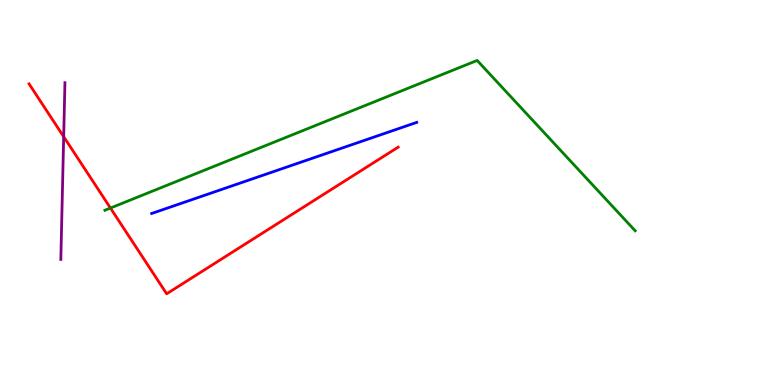[{'lines': ['blue', 'red'], 'intersections': []}, {'lines': ['green', 'red'], 'intersections': [{'x': 1.43, 'y': 4.6}]}, {'lines': ['purple', 'red'], 'intersections': [{'x': 0.822, 'y': 6.45}]}, {'lines': ['blue', 'green'], 'intersections': []}, {'lines': ['blue', 'purple'], 'intersections': []}, {'lines': ['green', 'purple'], 'intersections': []}]